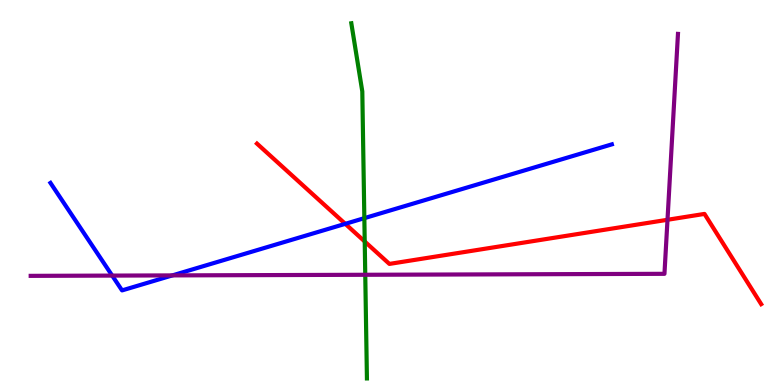[{'lines': ['blue', 'red'], 'intersections': [{'x': 4.46, 'y': 4.19}]}, {'lines': ['green', 'red'], 'intersections': [{'x': 4.71, 'y': 3.73}]}, {'lines': ['purple', 'red'], 'intersections': [{'x': 8.61, 'y': 4.29}]}, {'lines': ['blue', 'green'], 'intersections': [{'x': 4.7, 'y': 4.33}]}, {'lines': ['blue', 'purple'], 'intersections': [{'x': 1.45, 'y': 2.84}, {'x': 2.22, 'y': 2.85}]}, {'lines': ['green', 'purple'], 'intersections': [{'x': 4.71, 'y': 2.86}]}]